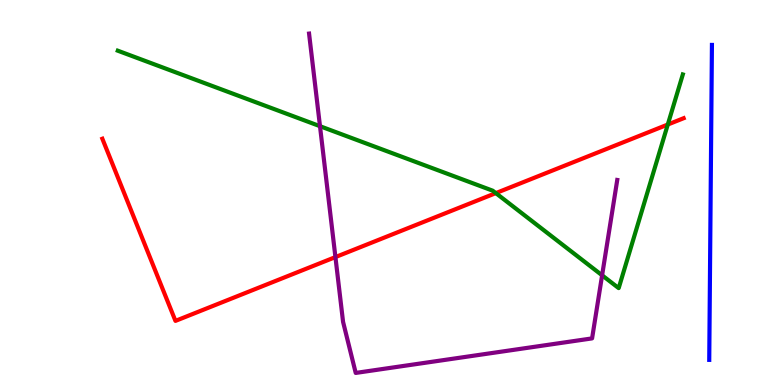[{'lines': ['blue', 'red'], 'intersections': []}, {'lines': ['green', 'red'], 'intersections': [{'x': 6.4, 'y': 4.98}, {'x': 8.62, 'y': 6.77}]}, {'lines': ['purple', 'red'], 'intersections': [{'x': 4.33, 'y': 3.32}]}, {'lines': ['blue', 'green'], 'intersections': []}, {'lines': ['blue', 'purple'], 'intersections': []}, {'lines': ['green', 'purple'], 'intersections': [{'x': 4.13, 'y': 6.72}, {'x': 7.77, 'y': 2.85}]}]